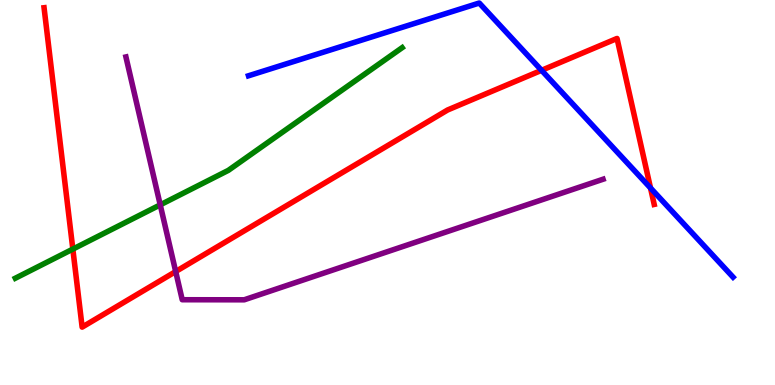[{'lines': ['blue', 'red'], 'intersections': [{'x': 6.99, 'y': 8.17}, {'x': 8.39, 'y': 5.12}]}, {'lines': ['green', 'red'], 'intersections': [{'x': 0.94, 'y': 3.53}]}, {'lines': ['purple', 'red'], 'intersections': [{'x': 2.27, 'y': 2.95}]}, {'lines': ['blue', 'green'], 'intersections': []}, {'lines': ['blue', 'purple'], 'intersections': []}, {'lines': ['green', 'purple'], 'intersections': [{'x': 2.07, 'y': 4.68}]}]